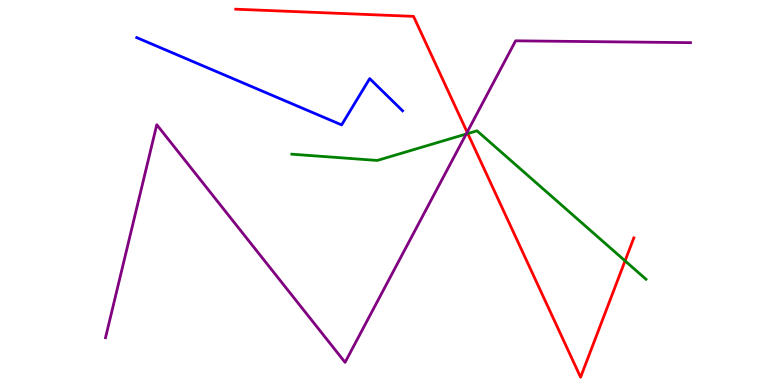[{'lines': ['blue', 'red'], 'intersections': []}, {'lines': ['green', 'red'], 'intersections': [{'x': 6.04, 'y': 6.53}, {'x': 8.07, 'y': 3.22}]}, {'lines': ['purple', 'red'], 'intersections': [{'x': 6.03, 'y': 6.57}]}, {'lines': ['blue', 'green'], 'intersections': []}, {'lines': ['blue', 'purple'], 'intersections': []}, {'lines': ['green', 'purple'], 'intersections': [{'x': 6.02, 'y': 6.52}]}]